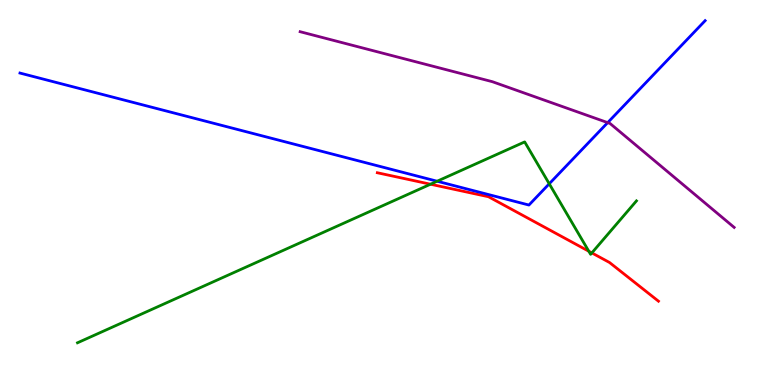[{'lines': ['blue', 'red'], 'intersections': []}, {'lines': ['green', 'red'], 'intersections': [{'x': 5.55, 'y': 5.22}, {'x': 7.6, 'y': 3.47}, {'x': 7.64, 'y': 3.43}]}, {'lines': ['purple', 'red'], 'intersections': []}, {'lines': ['blue', 'green'], 'intersections': [{'x': 5.64, 'y': 5.29}, {'x': 7.09, 'y': 5.23}]}, {'lines': ['blue', 'purple'], 'intersections': [{'x': 7.84, 'y': 6.81}]}, {'lines': ['green', 'purple'], 'intersections': []}]